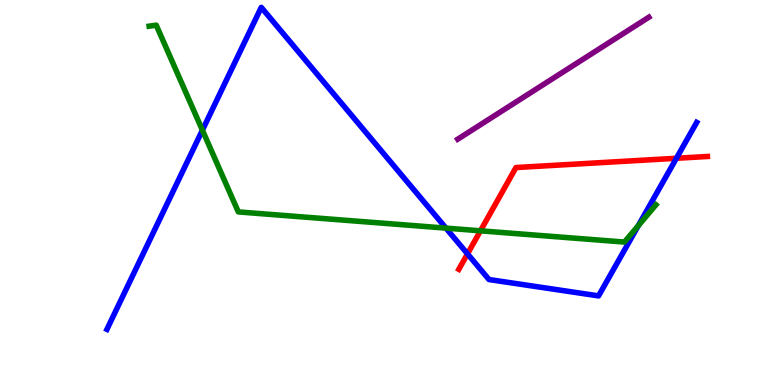[{'lines': ['blue', 'red'], 'intersections': [{'x': 6.03, 'y': 3.41}, {'x': 8.73, 'y': 5.89}]}, {'lines': ['green', 'red'], 'intersections': [{'x': 6.2, 'y': 4.0}]}, {'lines': ['purple', 'red'], 'intersections': []}, {'lines': ['blue', 'green'], 'intersections': [{'x': 2.61, 'y': 6.62}, {'x': 5.75, 'y': 4.07}, {'x': 8.24, 'y': 4.14}]}, {'lines': ['blue', 'purple'], 'intersections': []}, {'lines': ['green', 'purple'], 'intersections': []}]